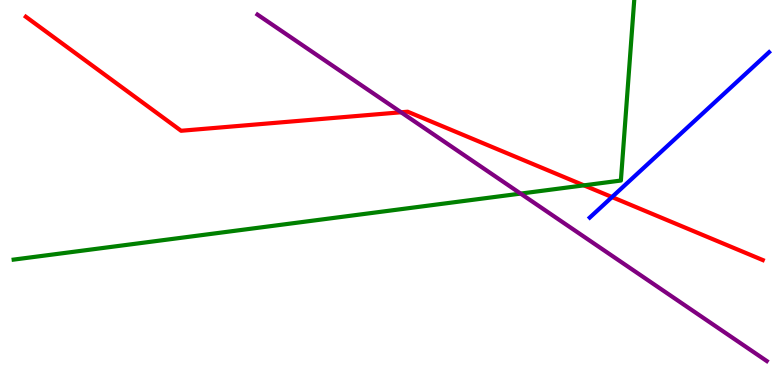[{'lines': ['blue', 'red'], 'intersections': [{'x': 7.9, 'y': 4.88}]}, {'lines': ['green', 'red'], 'intersections': [{'x': 7.53, 'y': 5.19}]}, {'lines': ['purple', 'red'], 'intersections': [{'x': 5.17, 'y': 7.08}]}, {'lines': ['blue', 'green'], 'intersections': []}, {'lines': ['blue', 'purple'], 'intersections': []}, {'lines': ['green', 'purple'], 'intersections': [{'x': 6.72, 'y': 4.97}]}]